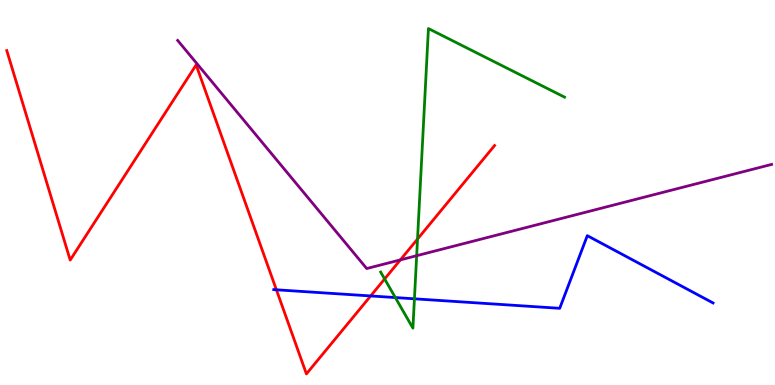[{'lines': ['blue', 'red'], 'intersections': [{'x': 3.57, 'y': 2.47}, {'x': 4.78, 'y': 2.31}]}, {'lines': ['green', 'red'], 'intersections': [{'x': 4.96, 'y': 2.75}, {'x': 5.39, 'y': 3.79}]}, {'lines': ['purple', 'red'], 'intersections': [{'x': 5.17, 'y': 3.25}]}, {'lines': ['blue', 'green'], 'intersections': [{'x': 5.1, 'y': 2.27}, {'x': 5.35, 'y': 2.24}]}, {'lines': ['blue', 'purple'], 'intersections': []}, {'lines': ['green', 'purple'], 'intersections': [{'x': 5.38, 'y': 3.36}]}]